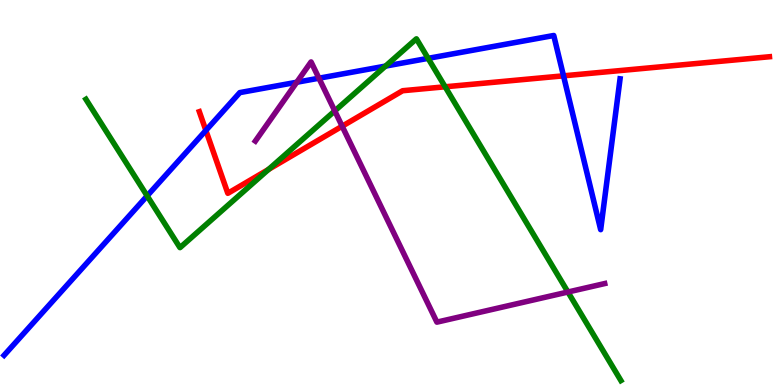[{'lines': ['blue', 'red'], 'intersections': [{'x': 2.66, 'y': 6.61}, {'x': 7.27, 'y': 8.03}]}, {'lines': ['green', 'red'], 'intersections': [{'x': 3.47, 'y': 5.6}, {'x': 5.74, 'y': 7.75}]}, {'lines': ['purple', 'red'], 'intersections': [{'x': 4.41, 'y': 6.72}]}, {'lines': ['blue', 'green'], 'intersections': [{'x': 1.9, 'y': 4.91}, {'x': 4.97, 'y': 8.28}, {'x': 5.52, 'y': 8.48}]}, {'lines': ['blue', 'purple'], 'intersections': [{'x': 3.83, 'y': 7.86}, {'x': 4.12, 'y': 7.97}]}, {'lines': ['green', 'purple'], 'intersections': [{'x': 4.32, 'y': 7.12}, {'x': 7.33, 'y': 2.42}]}]